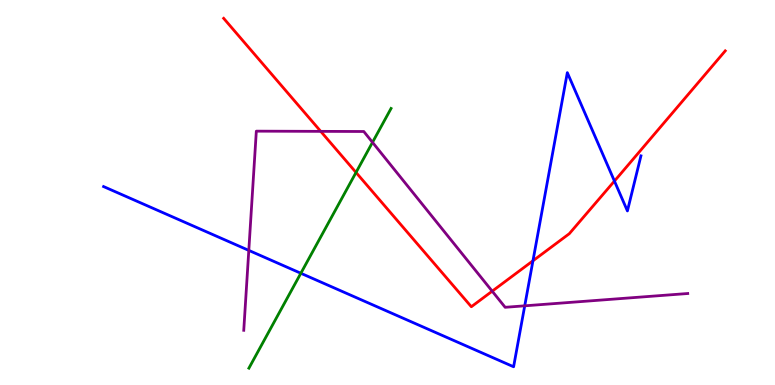[{'lines': ['blue', 'red'], 'intersections': [{'x': 6.88, 'y': 3.23}, {'x': 7.93, 'y': 5.3}]}, {'lines': ['green', 'red'], 'intersections': [{'x': 4.59, 'y': 5.52}]}, {'lines': ['purple', 'red'], 'intersections': [{'x': 4.14, 'y': 6.59}, {'x': 6.35, 'y': 2.44}]}, {'lines': ['blue', 'green'], 'intersections': [{'x': 3.88, 'y': 2.9}]}, {'lines': ['blue', 'purple'], 'intersections': [{'x': 3.21, 'y': 3.5}, {'x': 6.77, 'y': 2.06}]}, {'lines': ['green', 'purple'], 'intersections': [{'x': 4.81, 'y': 6.3}]}]